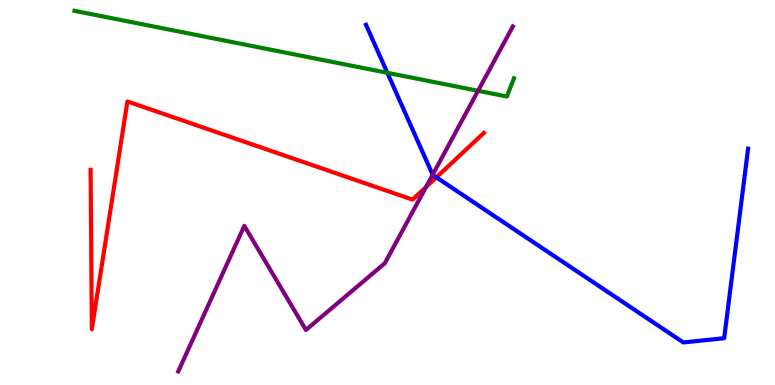[{'lines': ['blue', 'red'], 'intersections': [{'x': 5.63, 'y': 5.39}]}, {'lines': ['green', 'red'], 'intersections': []}, {'lines': ['purple', 'red'], 'intersections': [{'x': 5.5, 'y': 5.14}]}, {'lines': ['blue', 'green'], 'intersections': [{'x': 5.0, 'y': 8.11}]}, {'lines': ['blue', 'purple'], 'intersections': [{'x': 5.58, 'y': 5.46}]}, {'lines': ['green', 'purple'], 'intersections': [{'x': 6.17, 'y': 7.64}]}]